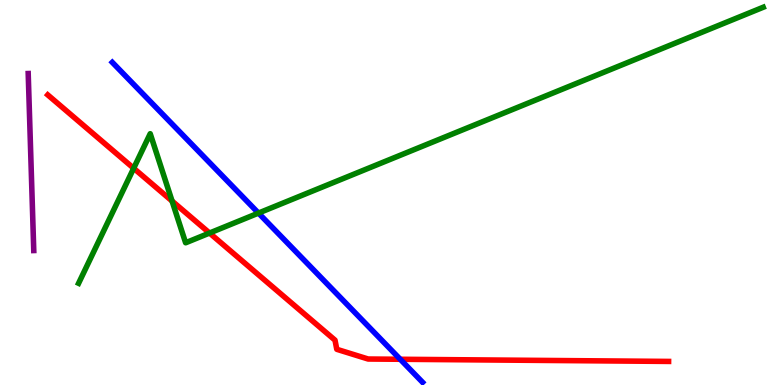[{'lines': ['blue', 'red'], 'intersections': [{'x': 5.16, 'y': 0.668}]}, {'lines': ['green', 'red'], 'intersections': [{'x': 1.72, 'y': 5.63}, {'x': 2.22, 'y': 4.78}, {'x': 2.7, 'y': 3.95}]}, {'lines': ['purple', 'red'], 'intersections': []}, {'lines': ['blue', 'green'], 'intersections': [{'x': 3.34, 'y': 4.47}]}, {'lines': ['blue', 'purple'], 'intersections': []}, {'lines': ['green', 'purple'], 'intersections': []}]